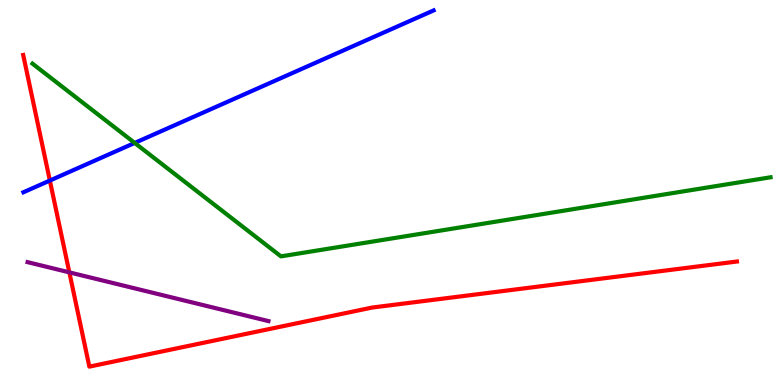[{'lines': ['blue', 'red'], 'intersections': [{'x': 0.643, 'y': 5.31}]}, {'lines': ['green', 'red'], 'intersections': []}, {'lines': ['purple', 'red'], 'intersections': [{'x': 0.895, 'y': 2.93}]}, {'lines': ['blue', 'green'], 'intersections': [{'x': 1.74, 'y': 6.29}]}, {'lines': ['blue', 'purple'], 'intersections': []}, {'lines': ['green', 'purple'], 'intersections': []}]